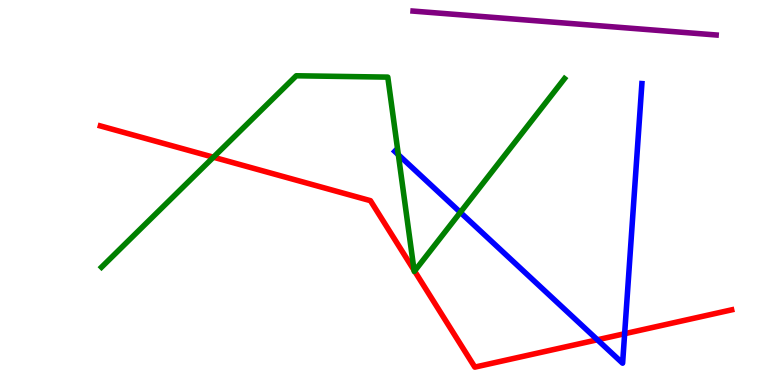[{'lines': ['blue', 'red'], 'intersections': [{'x': 7.71, 'y': 1.17}, {'x': 8.06, 'y': 1.33}]}, {'lines': ['green', 'red'], 'intersections': [{'x': 2.75, 'y': 5.92}, {'x': 5.34, 'y': 2.98}, {'x': 5.35, 'y': 2.96}]}, {'lines': ['purple', 'red'], 'intersections': []}, {'lines': ['blue', 'green'], 'intersections': [{'x': 5.14, 'y': 5.98}, {'x': 5.94, 'y': 4.48}]}, {'lines': ['blue', 'purple'], 'intersections': []}, {'lines': ['green', 'purple'], 'intersections': []}]